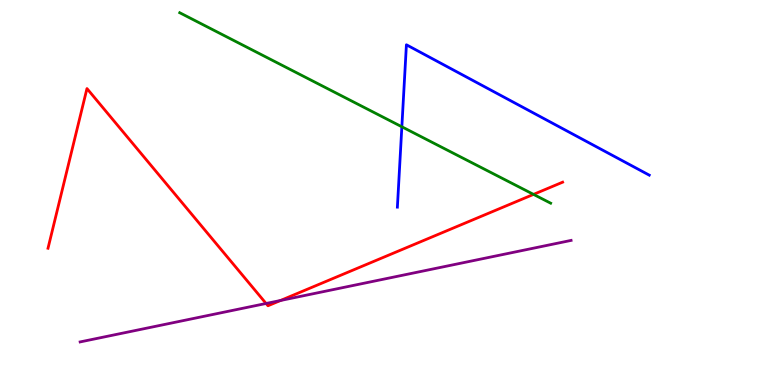[{'lines': ['blue', 'red'], 'intersections': []}, {'lines': ['green', 'red'], 'intersections': [{'x': 6.88, 'y': 4.95}]}, {'lines': ['purple', 'red'], 'intersections': [{'x': 3.43, 'y': 2.12}, {'x': 3.62, 'y': 2.2}]}, {'lines': ['blue', 'green'], 'intersections': [{'x': 5.19, 'y': 6.71}]}, {'lines': ['blue', 'purple'], 'intersections': []}, {'lines': ['green', 'purple'], 'intersections': []}]